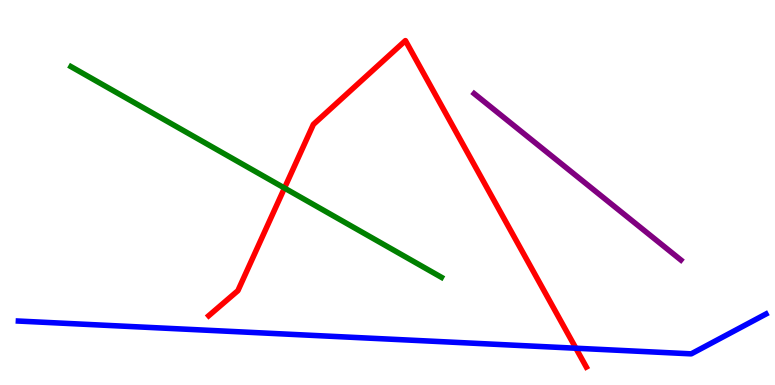[{'lines': ['blue', 'red'], 'intersections': [{'x': 7.43, 'y': 0.955}]}, {'lines': ['green', 'red'], 'intersections': [{'x': 3.67, 'y': 5.12}]}, {'lines': ['purple', 'red'], 'intersections': []}, {'lines': ['blue', 'green'], 'intersections': []}, {'lines': ['blue', 'purple'], 'intersections': []}, {'lines': ['green', 'purple'], 'intersections': []}]